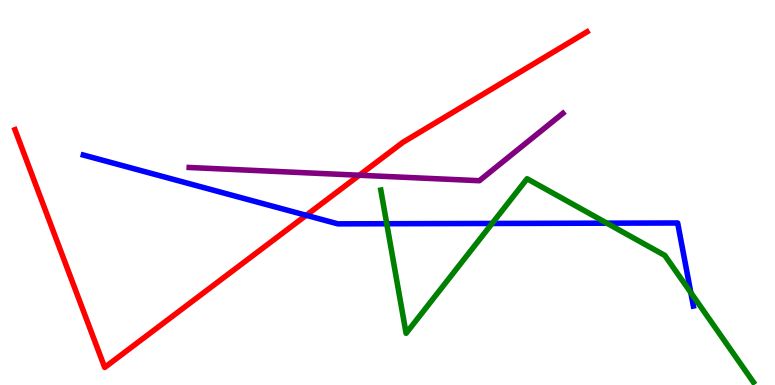[{'lines': ['blue', 'red'], 'intersections': [{'x': 3.95, 'y': 4.41}]}, {'lines': ['green', 'red'], 'intersections': []}, {'lines': ['purple', 'red'], 'intersections': [{'x': 4.64, 'y': 5.45}]}, {'lines': ['blue', 'green'], 'intersections': [{'x': 4.99, 'y': 4.19}, {'x': 6.35, 'y': 4.2}, {'x': 7.83, 'y': 4.2}, {'x': 8.91, 'y': 2.4}]}, {'lines': ['blue', 'purple'], 'intersections': []}, {'lines': ['green', 'purple'], 'intersections': []}]